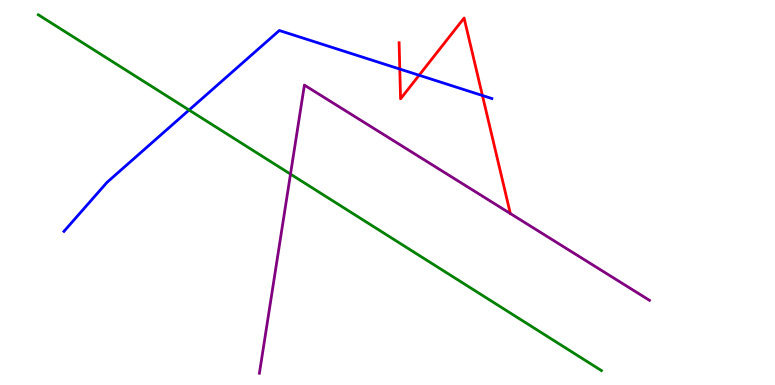[{'lines': ['blue', 'red'], 'intersections': [{'x': 5.16, 'y': 8.21}, {'x': 5.41, 'y': 8.05}, {'x': 6.22, 'y': 7.52}]}, {'lines': ['green', 'red'], 'intersections': []}, {'lines': ['purple', 'red'], 'intersections': []}, {'lines': ['blue', 'green'], 'intersections': [{'x': 2.44, 'y': 7.14}]}, {'lines': ['blue', 'purple'], 'intersections': []}, {'lines': ['green', 'purple'], 'intersections': [{'x': 3.75, 'y': 5.48}]}]